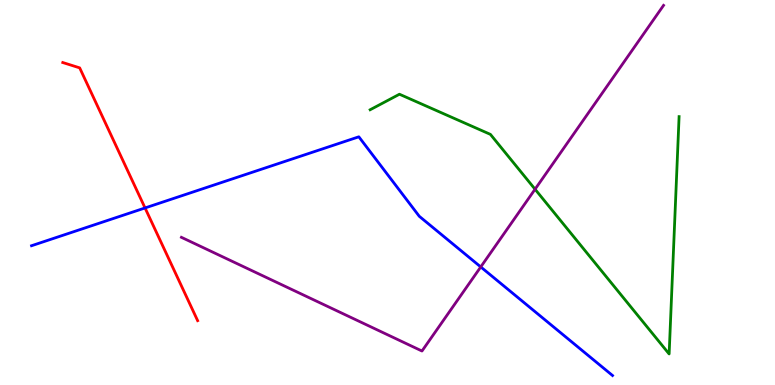[{'lines': ['blue', 'red'], 'intersections': [{'x': 1.87, 'y': 4.6}]}, {'lines': ['green', 'red'], 'intersections': []}, {'lines': ['purple', 'red'], 'intersections': []}, {'lines': ['blue', 'green'], 'intersections': []}, {'lines': ['blue', 'purple'], 'intersections': [{'x': 6.2, 'y': 3.07}]}, {'lines': ['green', 'purple'], 'intersections': [{'x': 6.9, 'y': 5.09}]}]